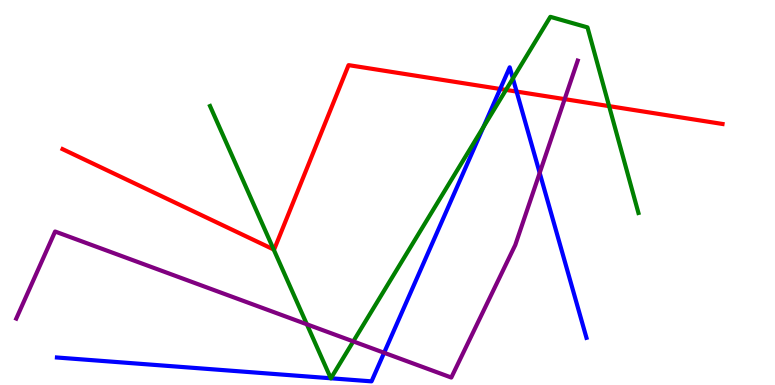[{'lines': ['blue', 'red'], 'intersections': [{'x': 6.45, 'y': 7.69}, {'x': 6.67, 'y': 7.62}]}, {'lines': ['green', 'red'], 'intersections': [{'x': 3.53, 'y': 3.52}, {'x': 6.53, 'y': 7.66}, {'x': 7.86, 'y': 7.24}]}, {'lines': ['purple', 'red'], 'intersections': [{'x': 7.29, 'y': 7.43}]}, {'lines': ['blue', 'green'], 'intersections': [{'x': 4.27, 'y': 0.175}, {'x': 4.27, 'y': 0.175}, {'x': 6.24, 'y': 6.7}, {'x': 6.62, 'y': 7.96}]}, {'lines': ['blue', 'purple'], 'intersections': [{'x': 4.96, 'y': 0.837}, {'x': 6.96, 'y': 5.51}]}, {'lines': ['green', 'purple'], 'intersections': [{'x': 3.96, 'y': 1.58}, {'x': 4.56, 'y': 1.13}]}]